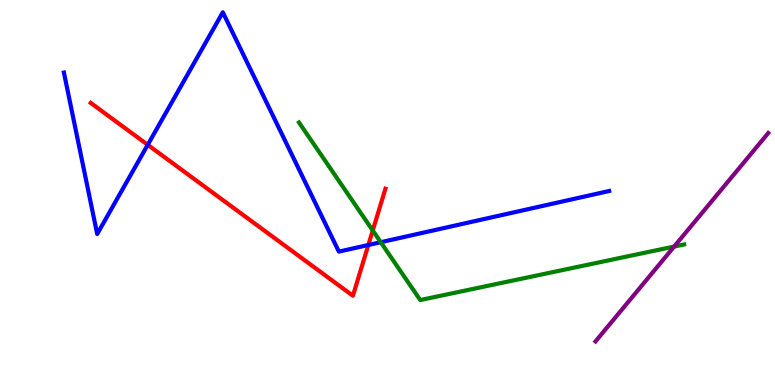[{'lines': ['blue', 'red'], 'intersections': [{'x': 1.91, 'y': 6.24}, {'x': 4.75, 'y': 3.64}]}, {'lines': ['green', 'red'], 'intersections': [{'x': 4.81, 'y': 4.01}]}, {'lines': ['purple', 'red'], 'intersections': []}, {'lines': ['blue', 'green'], 'intersections': [{'x': 4.91, 'y': 3.71}]}, {'lines': ['blue', 'purple'], 'intersections': []}, {'lines': ['green', 'purple'], 'intersections': [{'x': 8.7, 'y': 3.6}]}]